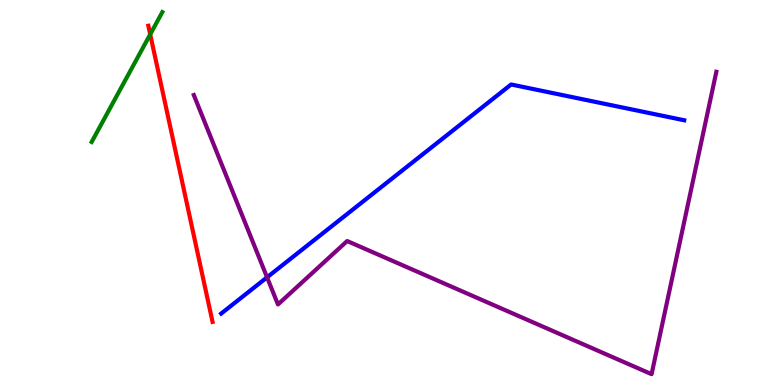[{'lines': ['blue', 'red'], 'intersections': []}, {'lines': ['green', 'red'], 'intersections': [{'x': 1.94, 'y': 9.11}]}, {'lines': ['purple', 'red'], 'intersections': []}, {'lines': ['blue', 'green'], 'intersections': []}, {'lines': ['blue', 'purple'], 'intersections': [{'x': 3.45, 'y': 2.8}]}, {'lines': ['green', 'purple'], 'intersections': []}]